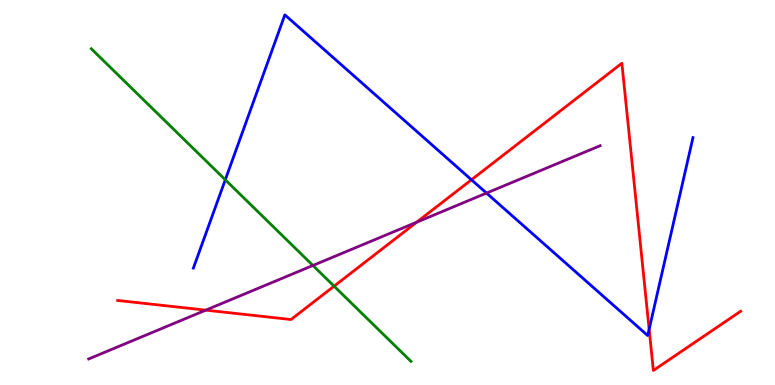[{'lines': ['blue', 'red'], 'intersections': [{'x': 6.08, 'y': 5.33}, {'x': 8.38, 'y': 1.45}]}, {'lines': ['green', 'red'], 'intersections': [{'x': 4.31, 'y': 2.57}]}, {'lines': ['purple', 'red'], 'intersections': [{'x': 2.66, 'y': 1.94}, {'x': 5.38, 'y': 4.23}]}, {'lines': ['blue', 'green'], 'intersections': [{'x': 2.91, 'y': 5.33}]}, {'lines': ['blue', 'purple'], 'intersections': [{'x': 6.28, 'y': 4.98}]}, {'lines': ['green', 'purple'], 'intersections': [{'x': 4.04, 'y': 3.1}]}]